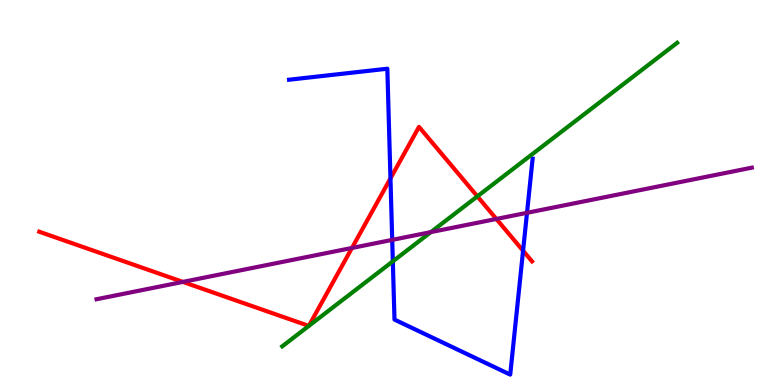[{'lines': ['blue', 'red'], 'intersections': [{'x': 5.04, 'y': 5.37}, {'x': 6.75, 'y': 3.49}]}, {'lines': ['green', 'red'], 'intersections': [{'x': 6.16, 'y': 4.9}]}, {'lines': ['purple', 'red'], 'intersections': [{'x': 2.36, 'y': 2.68}, {'x': 4.54, 'y': 3.56}, {'x': 6.4, 'y': 4.31}]}, {'lines': ['blue', 'green'], 'intersections': [{'x': 5.07, 'y': 3.21}]}, {'lines': ['blue', 'purple'], 'intersections': [{'x': 5.06, 'y': 3.77}, {'x': 6.8, 'y': 4.47}]}, {'lines': ['green', 'purple'], 'intersections': [{'x': 5.56, 'y': 3.97}]}]